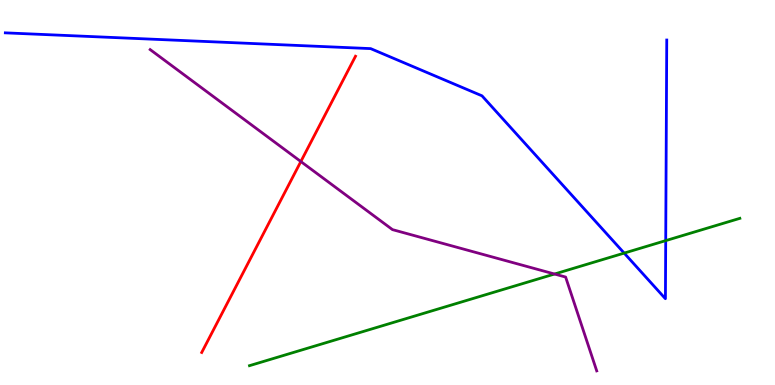[{'lines': ['blue', 'red'], 'intersections': []}, {'lines': ['green', 'red'], 'intersections': []}, {'lines': ['purple', 'red'], 'intersections': [{'x': 3.88, 'y': 5.8}]}, {'lines': ['blue', 'green'], 'intersections': [{'x': 8.05, 'y': 3.43}, {'x': 8.59, 'y': 3.75}]}, {'lines': ['blue', 'purple'], 'intersections': []}, {'lines': ['green', 'purple'], 'intersections': [{'x': 7.16, 'y': 2.88}]}]